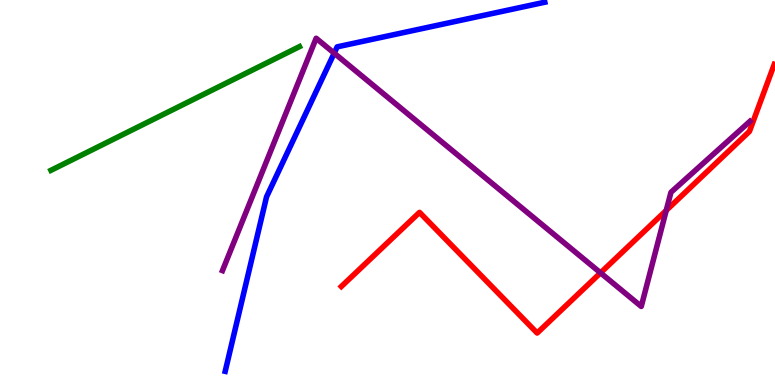[{'lines': ['blue', 'red'], 'intersections': []}, {'lines': ['green', 'red'], 'intersections': []}, {'lines': ['purple', 'red'], 'intersections': [{'x': 7.75, 'y': 2.91}, {'x': 8.6, 'y': 4.53}]}, {'lines': ['blue', 'green'], 'intersections': []}, {'lines': ['blue', 'purple'], 'intersections': [{'x': 4.31, 'y': 8.62}]}, {'lines': ['green', 'purple'], 'intersections': []}]